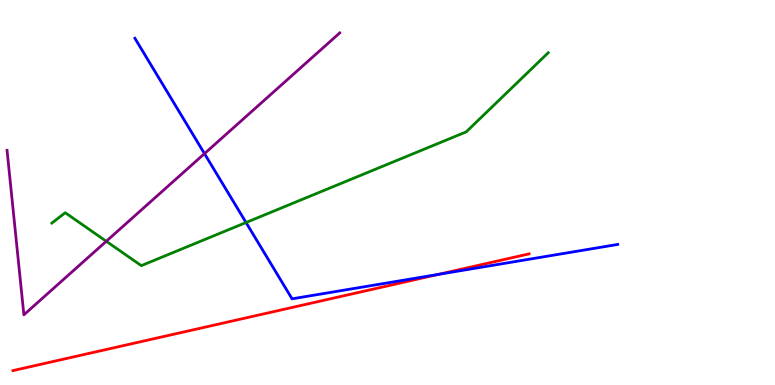[{'lines': ['blue', 'red'], 'intersections': [{'x': 5.66, 'y': 2.87}]}, {'lines': ['green', 'red'], 'intersections': []}, {'lines': ['purple', 'red'], 'intersections': []}, {'lines': ['blue', 'green'], 'intersections': [{'x': 3.17, 'y': 4.22}]}, {'lines': ['blue', 'purple'], 'intersections': [{'x': 2.64, 'y': 6.01}]}, {'lines': ['green', 'purple'], 'intersections': [{'x': 1.37, 'y': 3.73}]}]